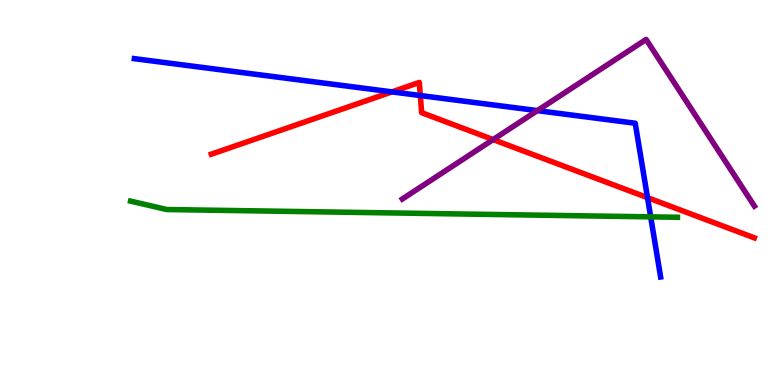[{'lines': ['blue', 'red'], 'intersections': [{'x': 5.06, 'y': 7.61}, {'x': 5.42, 'y': 7.52}, {'x': 8.36, 'y': 4.87}]}, {'lines': ['green', 'red'], 'intersections': []}, {'lines': ['purple', 'red'], 'intersections': [{'x': 6.36, 'y': 6.37}]}, {'lines': ['blue', 'green'], 'intersections': [{'x': 8.4, 'y': 4.37}]}, {'lines': ['blue', 'purple'], 'intersections': [{'x': 6.93, 'y': 7.13}]}, {'lines': ['green', 'purple'], 'intersections': []}]